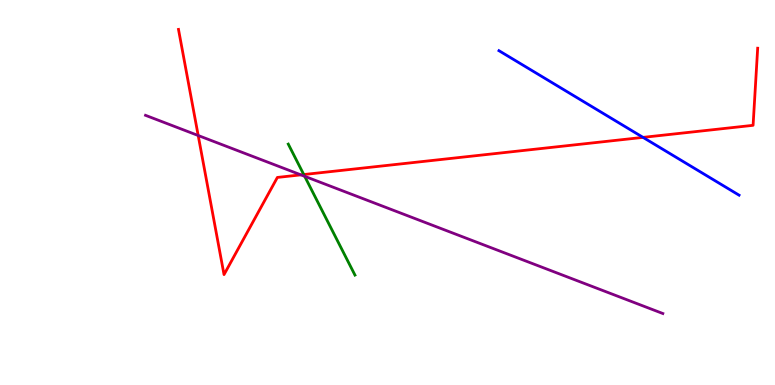[{'lines': ['blue', 'red'], 'intersections': [{'x': 8.3, 'y': 6.43}]}, {'lines': ['green', 'red'], 'intersections': [{'x': 3.92, 'y': 5.47}]}, {'lines': ['purple', 'red'], 'intersections': [{'x': 2.56, 'y': 6.48}, {'x': 3.88, 'y': 5.46}]}, {'lines': ['blue', 'green'], 'intersections': []}, {'lines': ['blue', 'purple'], 'intersections': []}, {'lines': ['green', 'purple'], 'intersections': [{'x': 3.93, 'y': 5.42}]}]